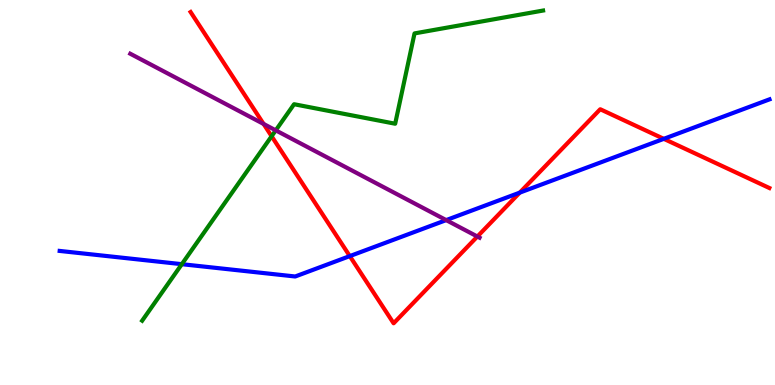[{'lines': ['blue', 'red'], 'intersections': [{'x': 4.51, 'y': 3.35}, {'x': 6.71, 'y': 5.0}, {'x': 8.57, 'y': 6.39}]}, {'lines': ['green', 'red'], 'intersections': [{'x': 3.5, 'y': 6.46}]}, {'lines': ['purple', 'red'], 'intersections': [{'x': 3.4, 'y': 6.78}, {'x': 6.16, 'y': 3.86}]}, {'lines': ['blue', 'green'], 'intersections': [{'x': 2.35, 'y': 3.14}]}, {'lines': ['blue', 'purple'], 'intersections': [{'x': 5.76, 'y': 4.28}]}, {'lines': ['green', 'purple'], 'intersections': [{'x': 3.56, 'y': 6.61}]}]